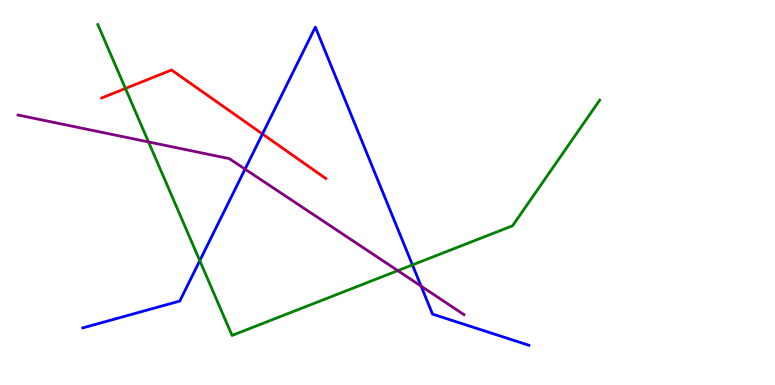[{'lines': ['blue', 'red'], 'intersections': [{'x': 3.39, 'y': 6.52}]}, {'lines': ['green', 'red'], 'intersections': [{'x': 1.62, 'y': 7.7}]}, {'lines': ['purple', 'red'], 'intersections': []}, {'lines': ['blue', 'green'], 'intersections': [{'x': 2.58, 'y': 3.23}, {'x': 5.32, 'y': 3.12}]}, {'lines': ['blue', 'purple'], 'intersections': [{'x': 3.16, 'y': 5.61}, {'x': 5.43, 'y': 2.57}]}, {'lines': ['green', 'purple'], 'intersections': [{'x': 1.92, 'y': 6.31}, {'x': 5.13, 'y': 2.97}]}]